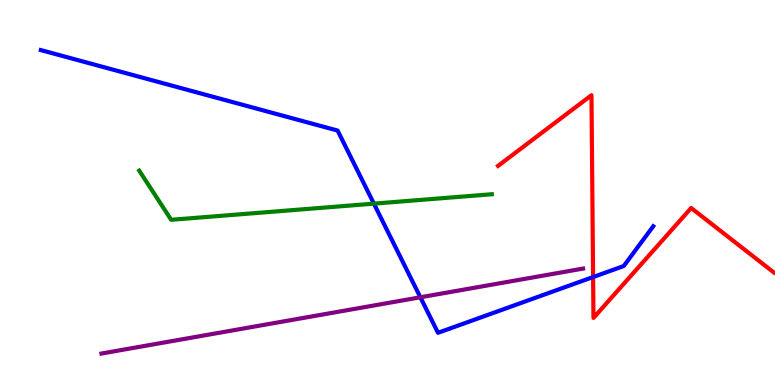[{'lines': ['blue', 'red'], 'intersections': [{'x': 7.65, 'y': 2.8}]}, {'lines': ['green', 'red'], 'intersections': []}, {'lines': ['purple', 'red'], 'intersections': []}, {'lines': ['blue', 'green'], 'intersections': [{'x': 4.82, 'y': 4.71}]}, {'lines': ['blue', 'purple'], 'intersections': [{'x': 5.42, 'y': 2.28}]}, {'lines': ['green', 'purple'], 'intersections': []}]